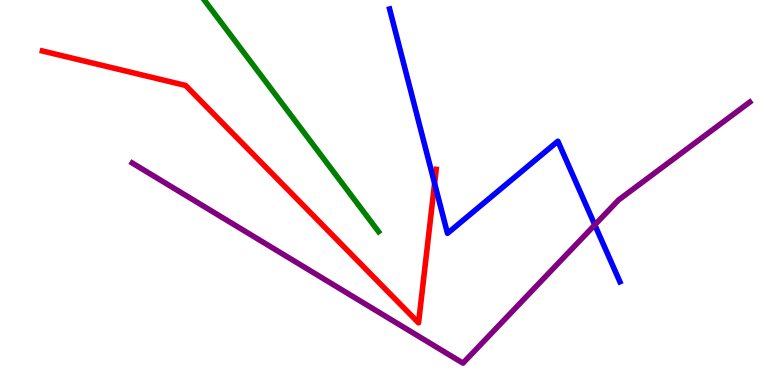[{'lines': ['blue', 'red'], 'intersections': [{'x': 5.61, 'y': 5.24}]}, {'lines': ['green', 'red'], 'intersections': []}, {'lines': ['purple', 'red'], 'intersections': []}, {'lines': ['blue', 'green'], 'intersections': []}, {'lines': ['blue', 'purple'], 'intersections': [{'x': 7.67, 'y': 4.16}]}, {'lines': ['green', 'purple'], 'intersections': []}]